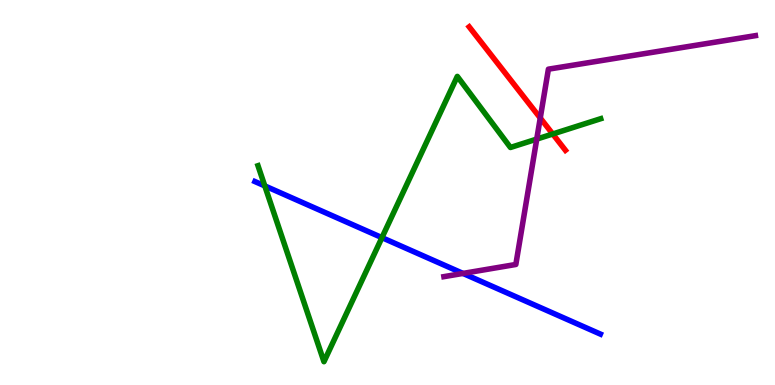[{'lines': ['blue', 'red'], 'intersections': []}, {'lines': ['green', 'red'], 'intersections': [{'x': 7.13, 'y': 6.52}]}, {'lines': ['purple', 'red'], 'intersections': [{'x': 6.97, 'y': 6.94}]}, {'lines': ['blue', 'green'], 'intersections': [{'x': 3.42, 'y': 5.17}, {'x': 4.93, 'y': 3.83}]}, {'lines': ['blue', 'purple'], 'intersections': [{'x': 5.97, 'y': 2.9}]}, {'lines': ['green', 'purple'], 'intersections': [{'x': 6.93, 'y': 6.39}]}]